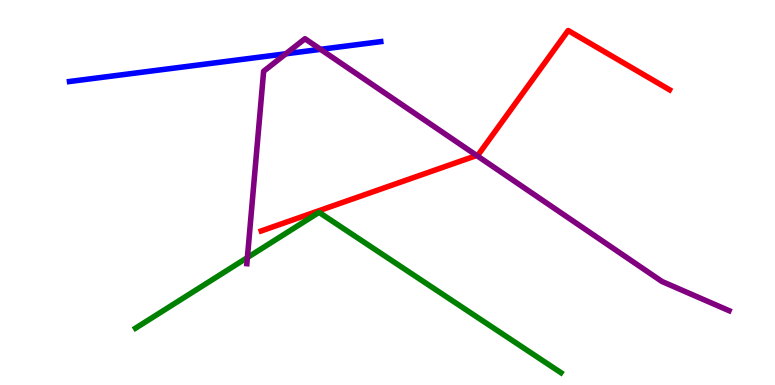[{'lines': ['blue', 'red'], 'intersections': []}, {'lines': ['green', 'red'], 'intersections': []}, {'lines': ['purple', 'red'], 'intersections': [{'x': 6.15, 'y': 5.96}]}, {'lines': ['blue', 'green'], 'intersections': []}, {'lines': ['blue', 'purple'], 'intersections': [{'x': 3.69, 'y': 8.6}, {'x': 4.14, 'y': 8.72}]}, {'lines': ['green', 'purple'], 'intersections': [{'x': 3.19, 'y': 3.31}]}]